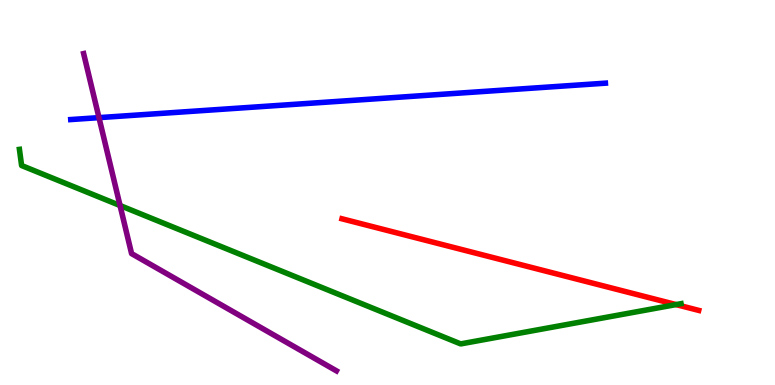[{'lines': ['blue', 'red'], 'intersections': []}, {'lines': ['green', 'red'], 'intersections': [{'x': 8.72, 'y': 2.09}]}, {'lines': ['purple', 'red'], 'intersections': []}, {'lines': ['blue', 'green'], 'intersections': []}, {'lines': ['blue', 'purple'], 'intersections': [{'x': 1.28, 'y': 6.94}]}, {'lines': ['green', 'purple'], 'intersections': [{'x': 1.55, 'y': 4.66}]}]